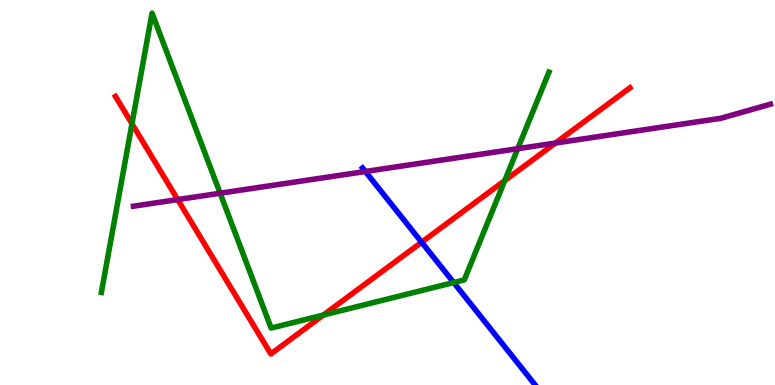[{'lines': ['blue', 'red'], 'intersections': [{'x': 5.44, 'y': 3.71}]}, {'lines': ['green', 'red'], 'intersections': [{'x': 1.7, 'y': 6.79}, {'x': 4.17, 'y': 1.82}, {'x': 6.51, 'y': 5.31}]}, {'lines': ['purple', 'red'], 'intersections': [{'x': 2.29, 'y': 4.82}, {'x': 7.17, 'y': 6.28}]}, {'lines': ['blue', 'green'], 'intersections': [{'x': 5.85, 'y': 2.66}]}, {'lines': ['blue', 'purple'], 'intersections': [{'x': 4.71, 'y': 5.55}]}, {'lines': ['green', 'purple'], 'intersections': [{'x': 2.84, 'y': 4.98}, {'x': 6.68, 'y': 6.14}]}]